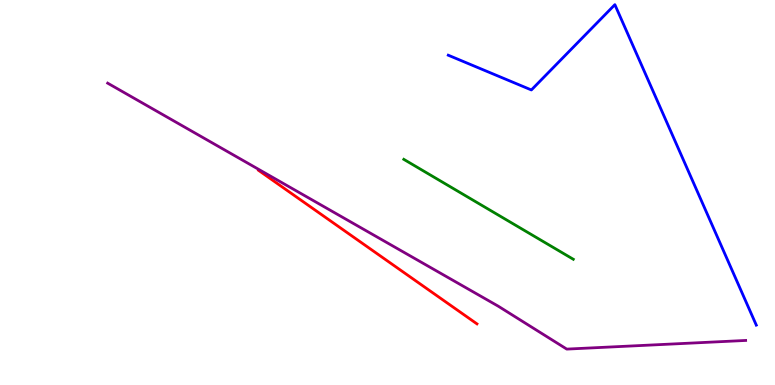[{'lines': ['blue', 'red'], 'intersections': []}, {'lines': ['green', 'red'], 'intersections': []}, {'lines': ['purple', 'red'], 'intersections': []}, {'lines': ['blue', 'green'], 'intersections': []}, {'lines': ['blue', 'purple'], 'intersections': []}, {'lines': ['green', 'purple'], 'intersections': []}]